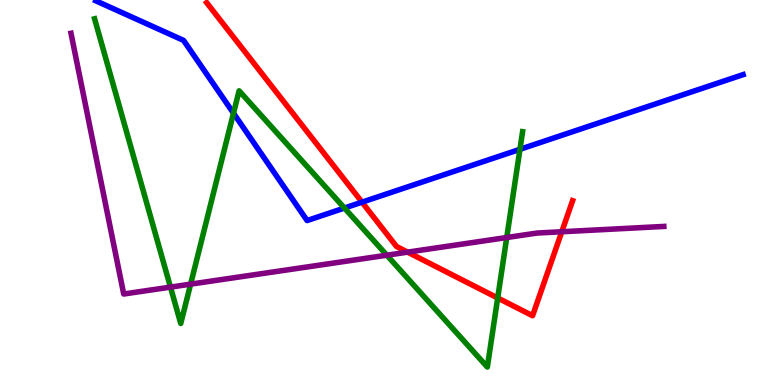[{'lines': ['blue', 'red'], 'intersections': [{'x': 4.67, 'y': 4.75}]}, {'lines': ['green', 'red'], 'intersections': [{'x': 6.42, 'y': 2.26}]}, {'lines': ['purple', 'red'], 'intersections': [{'x': 5.26, 'y': 3.45}, {'x': 7.25, 'y': 3.98}]}, {'lines': ['blue', 'green'], 'intersections': [{'x': 3.01, 'y': 7.06}, {'x': 4.44, 'y': 4.6}, {'x': 6.71, 'y': 6.12}]}, {'lines': ['blue', 'purple'], 'intersections': []}, {'lines': ['green', 'purple'], 'intersections': [{'x': 2.2, 'y': 2.54}, {'x': 2.46, 'y': 2.62}, {'x': 4.99, 'y': 3.37}, {'x': 6.54, 'y': 3.83}]}]